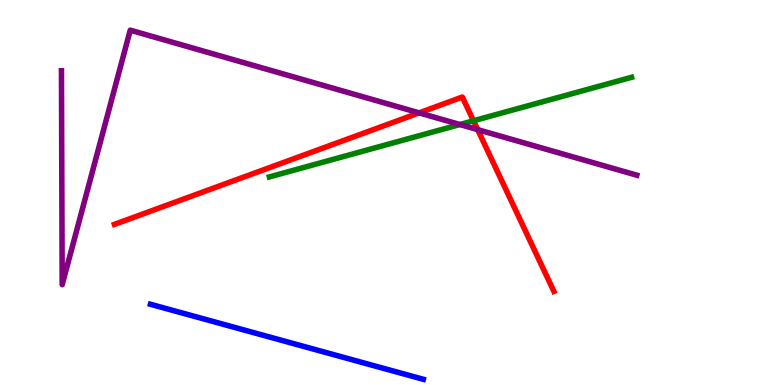[{'lines': ['blue', 'red'], 'intersections': []}, {'lines': ['green', 'red'], 'intersections': [{'x': 6.11, 'y': 6.86}]}, {'lines': ['purple', 'red'], 'intersections': [{'x': 5.41, 'y': 7.07}, {'x': 6.16, 'y': 6.63}]}, {'lines': ['blue', 'green'], 'intersections': []}, {'lines': ['blue', 'purple'], 'intersections': []}, {'lines': ['green', 'purple'], 'intersections': [{'x': 5.93, 'y': 6.77}]}]